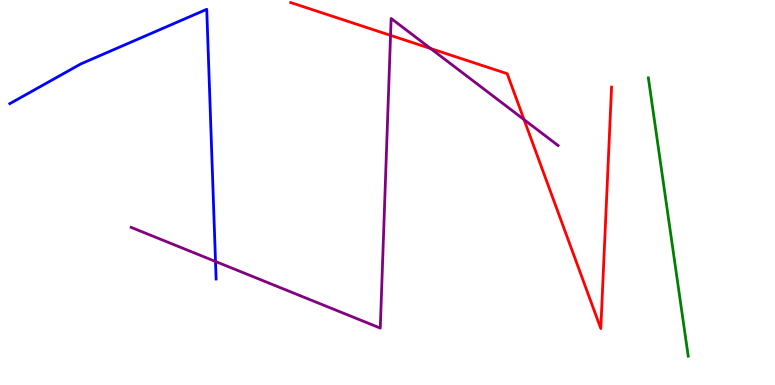[{'lines': ['blue', 'red'], 'intersections': []}, {'lines': ['green', 'red'], 'intersections': []}, {'lines': ['purple', 'red'], 'intersections': [{'x': 5.04, 'y': 9.08}, {'x': 5.56, 'y': 8.74}, {'x': 6.76, 'y': 6.89}]}, {'lines': ['blue', 'green'], 'intersections': []}, {'lines': ['blue', 'purple'], 'intersections': [{'x': 2.78, 'y': 3.21}]}, {'lines': ['green', 'purple'], 'intersections': []}]